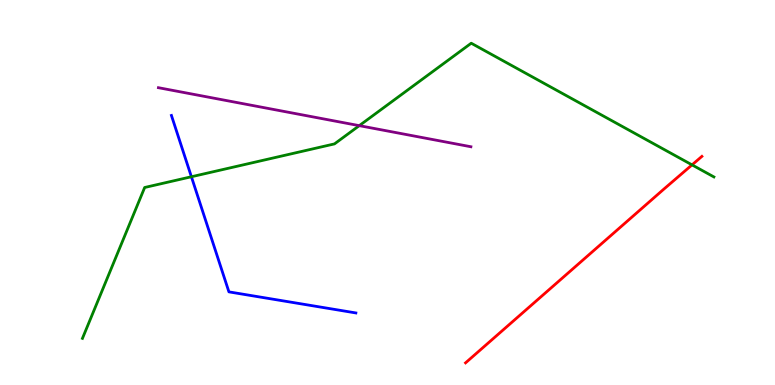[{'lines': ['blue', 'red'], 'intersections': []}, {'lines': ['green', 'red'], 'intersections': [{'x': 8.93, 'y': 5.72}]}, {'lines': ['purple', 'red'], 'intersections': []}, {'lines': ['blue', 'green'], 'intersections': [{'x': 2.47, 'y': 5.41}]}, {'lines': ['blue', 'purple'], 'intersections': []}, {'lines': ['green', 'purple'], 'intersections': [{'x': 4.64, 'y': 6.74}]}]